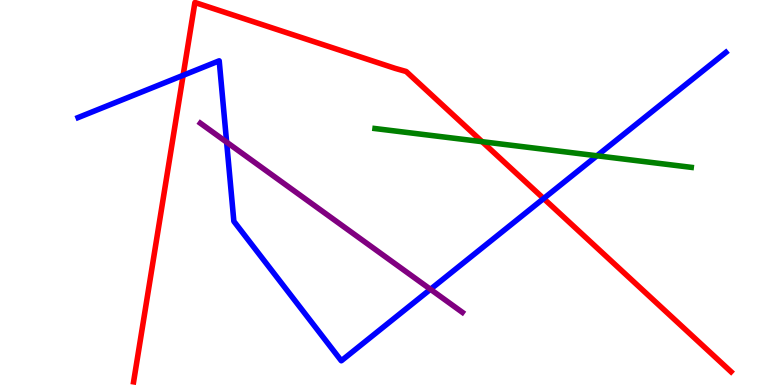[{'lines': ['blue', 'red'], 'intersections': [{'x': 2.36, 'y': 8.04}, {'x': 7.01, 'y': 4.84}]}, {'lines': ['green', 'red'], 'intersections': [{'x': 6.22, 'y': 6.32}]}, {'lines': ['purple', 'red'], 'intersections': []}, {'lines': ['blue', 'green'], 'intersections': [{'x': 7.7, 'y': 5.95}]}, {'lines': ['blue', 'purple'], 'intersections': [{'x': 2.92, 'y': 6.31}, {'x': 5.55, 'y': 2.49}]}, {'lines': ['green', 'purple'], 'intersections': []}]